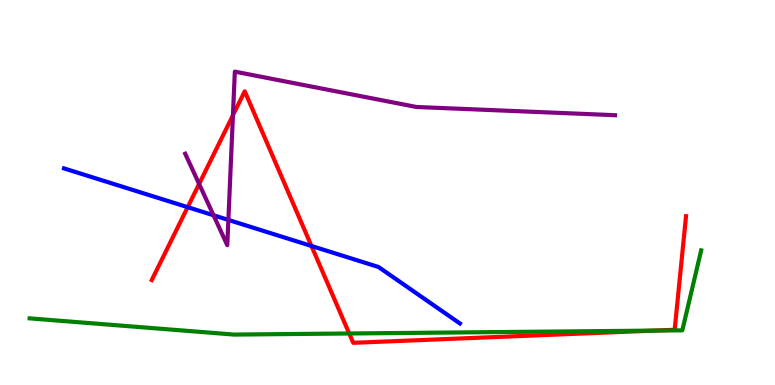[{'lines': ['blue', 'red'], 'intersections': [{'x': 2.42, 'y': 4.62}, {'x': 4.02, 'y': 3.61}]}, {'lines': ['green', 'red'], 'intersections': [{'x': 4.51, 'y': 1.34}, {'x': 8.45, 'y': 1.41}]}, {'lines': ['purple', 'red'], 'intersections': [{'x': 2.57, 'y': 5.22}, {'x': 3.01, 'y': 7.01}]}, {'lines': ['blue', 'green'], 'intersections': []}, {'lines': ['blue', 'purple'], 'intersections': [{'x': 2.76, 'y': 4.41}, {'x': 2.95, 'y': 4.29}]}, {'lines': ['green', 'purple'], 'intersections': []}]